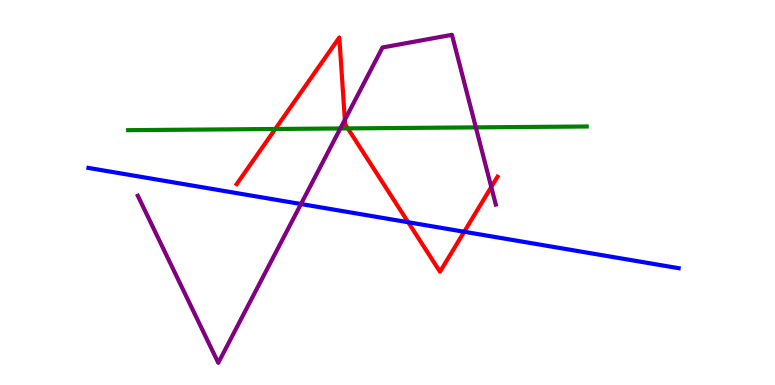[{'lines': ['blue', 'red'], 'intersections': [{'x': 5.27, 'y': 4.23}, {'x': 5.99, 'y': 3.98}]}, {'lines': ['green', 'red'], 'intersections': [{'x': 3.55, 'y': 6.65}, {'x': 4.49, 'y': 6.66}]}, {'lines': ['purple', 'red'], 'intersections': [{'x': 4.45, 'y': 6.89}, {'x': 6.34, 'y': 5.14}]}, {'lines': ['blue', 'green'], 'intersections': []}, {'lines': ['blue', 'purple'], 'intersections': [{'x': 3.88, 'y': 4.7}]}, {'lines': ['green', 'purple'], 'intersections': [{'x': 4.39, 'y': 6.66}, {'x': 6.14, 'y': 6.69}]}]